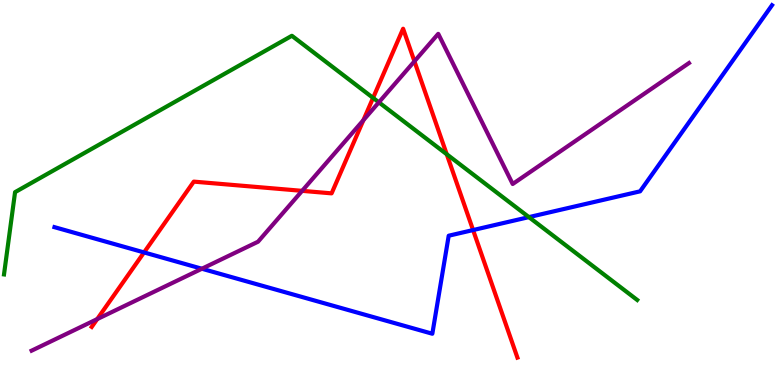[{'lines': ['blue', 'red'], 'intersections': [{'x': 1.86, 'y': 3.44}, {'x': 6.1, 'y': 4.02}]}, {'lines': ['green', 'red'], 'intersections': [{'x': 4.81, 'y': 7.46}, {'x': 5.76, 'y': 5.99}]}, {'lines': ['purple', 'red'], 'intersections': [{'x': 1.25, 'y': 1.71}, {'x': 3.9, 'y': 5.04}, {'x': 4.69, 'y': 6.88}, {'x': 5.35, 'y': 8.41}]}, {'lines': ['blue', 'green'], 'intersections': [{'x': 6.82, 'y': 4.36}]}, {'lines': ['blue', 'purple'], 'intersections': [{'x': 2.6, 'y': 3.02}]}, {'lines': ['green', 'purple'], 'intersections': [{'x': 4.89, 'y': 7.34}]}]